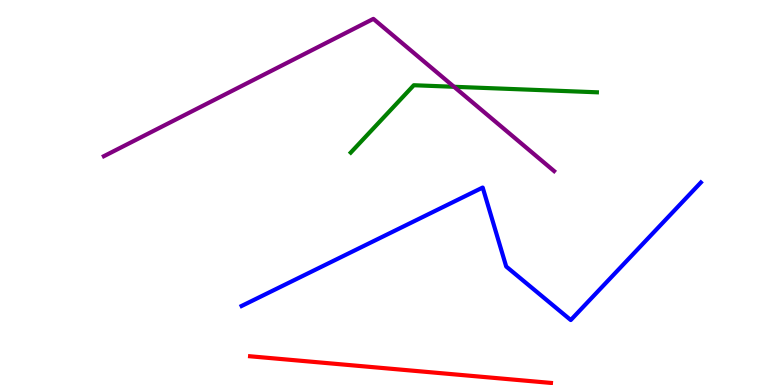[{'lines': ['blue', 'red'], 'intersections': []}, {'lines': ['green', 'red'], 'intersections': []}, {'lines': ['purple', 'red'], 'intersections': []}, {'lines': ['blue', 'green'], 'intersections': []}, {'lines': ['blue', 'purple'], 'intersections': []}, {'lines': ['green', 'purple'], 'intersections': [{'x': 5.86, 'y': 7.75}]}]